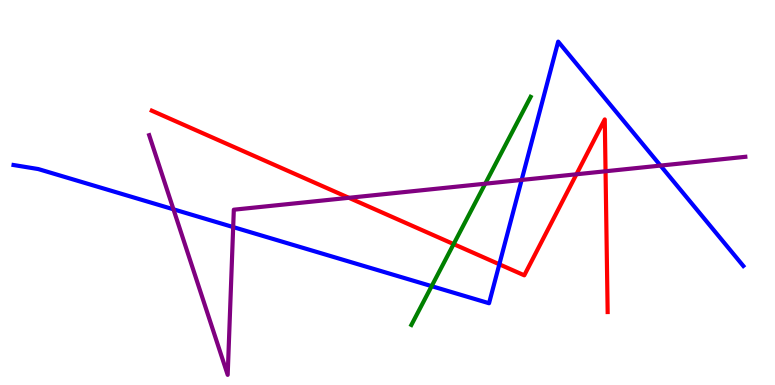[{'lines': ['blue', 'red'], 'intersections': [{'x': 6.44, 'y': 3.14}]}, {'lines': ['green', 'red'], 'intersections': [{'x': 5.85, 'y': 3.66}]}, {'lines': ['purple', 'red'], 'intersections': [{'x': 4.5, 'y': 4.86}, {'x': 7.44, 'y': 5.47}, {'x': 7.81, 'y': 5.55}]}, {'lines': ['blue', 'green'], 'intersections': [{'x': 5.57, 'y': 2.57}]}, {'lines': ['blue', 'purple'], 'intersections': [{'x': 2.24, 'y': 4.56}, {'x': 3.01, 'y': 4.1}, {'x': 6.73, 'y': 5.33}, {'x': 8.52, 'y': 5.7}]}, {'lines': ['green', 'purple'], 'intersections': [{'x': 6.26, 'y': 5.23}]}]